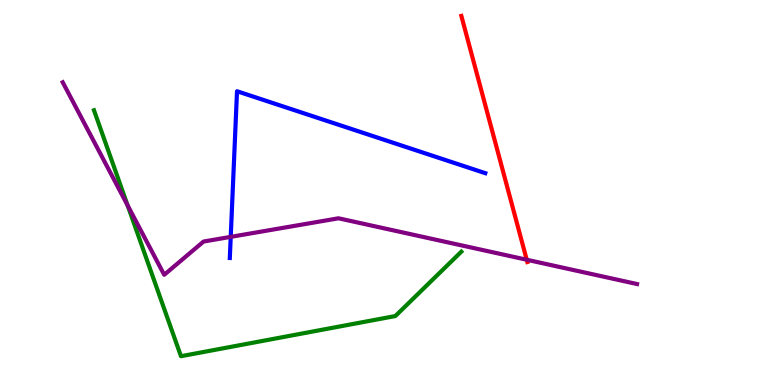[{'lines': ['blue', 'red'], 'intersections': []}, {'lines': ['green', 'red'], 'intersections': []}, {'lines': ['purple', 'red'], 'intersections': [{'x': 6.8, 'y': 3.25}]}, {'lines': ['blue', 'green'], 'intersections': []}, {'lines': ['blue', 'purple'], 'intersections': [{'x': 2.98, 'y': 3.85}]}, {'lines': ['green', 'purple'], 'intersections': [{'x': 1.65, 'y': 4.66}]}]